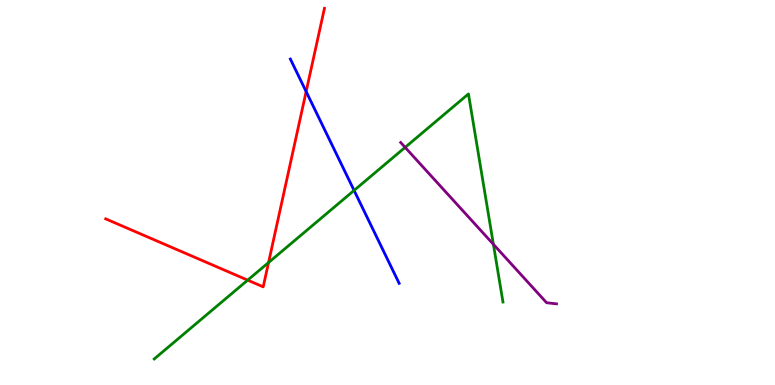[{'lines': ['blue', 'red'], 'intersections': [{'x': 3.95, 'y': 7.62}]}, {'lines': ['green', 'red'], 'intersections': [{'x': 3.2, 'y': 2.72}, {'x': 3.47, 'y': 3.18}]}, {'lines': ['purple', 'red'], 'intersections': []}, {'lines': ['blue', 'green'], 'intersections': [{'x': 4.57, 'y': 5.05}]}, {'lines': ['blue', 'purple'], 'intersections': []}, {'lines': ['green', 'purple'], 'intersections': [{'x': 5.23, 'y': 6.17}, {'x': 6.37, 'y': 3.65}]}]